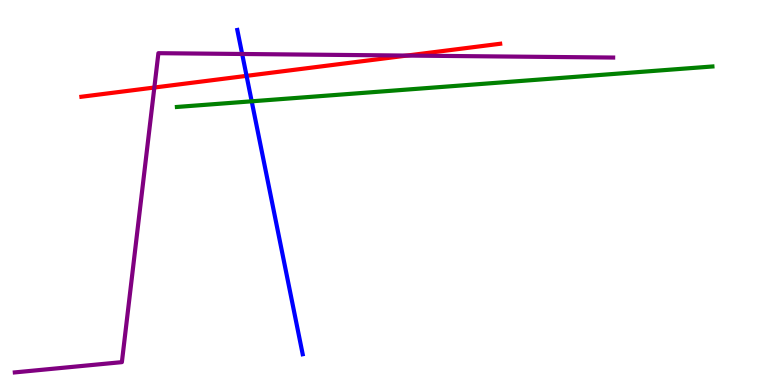[{'lines': ['blue', 'red'], 'intersections': [{'x': 3.18, 'y': 8.03}]}, {'lines': ['green', 'red'], 'intersections': []}, {'lines': ['purple', 'red'], 'intersections': [{'x': 1.99, 'y': 7.73}, {'x': 5.25, 'y': 8.56}]}, {'lines': ['blue', 'green'], 'intersections': [{'x': 3.25, 'y': 7.37}]}, {'lines': ['blue', 'purple'], 'intersections': [{'x': 3.12, 'y': 8.6}]}, {'lines': ['green', 'purple'], 'intersections': []}]